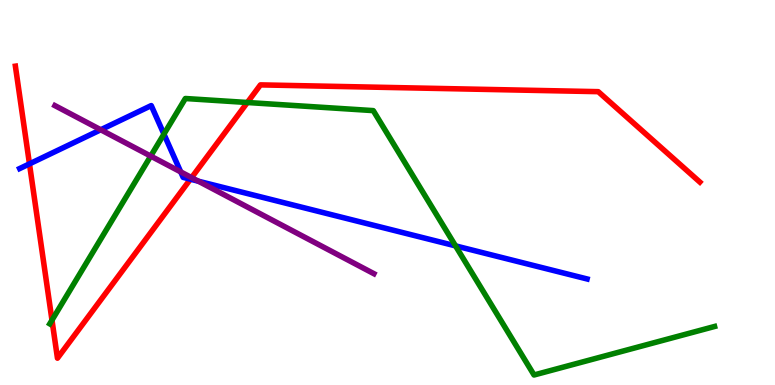[{'lines': ['blue', 'red'], 'intersections': [{'x': 0.38, 'y': 5.74}, {'x': 2.46, 'y': 5.35}]}, {'lines': ['green', 'red'], 'intersections': [{'x': 0.671, 'y': 1.68}, {'x': 3.19, 'y': 7.34}]}, {'lines': ['purple', 'red'], 'intersections': [{'x': 2.47, 'y': 5.39}]}, {'lines': ['blue', 'green'], 'intersections': [{'x': 2.12, 'y': 6.52}, {'x': 5.88, 'y': 3.61}]}, {'lines': ['blue', 'purple'], 'intersections': [{'x': 1.3, 'y': 6.63}, {'x': 2.33, 'y': 5.54}, {'x': 2.56, 'y': 5.29}]}, {'lines': ['green', 'purple'], 'intersections': [{'x': 1.94, 'y': 5.95}]}]